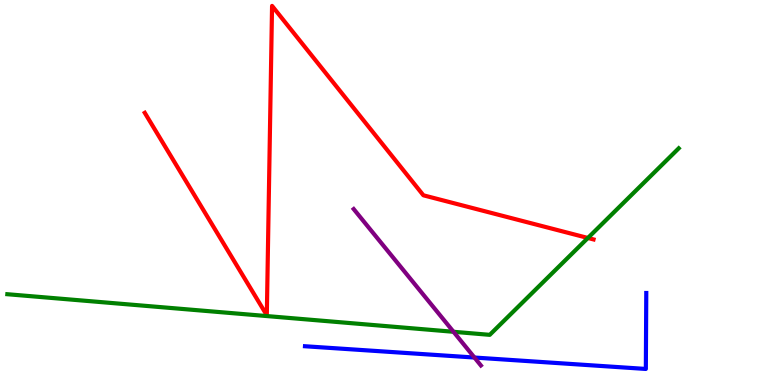[{'lines': ['blue', 'red'], 'intersections': []}, {'lines': ['green', 'red'], 'intersections': [{'x': 7.59, 'y': 3.82}]}, {'lines': ['purple', 'red'], 'intersections': []}, {'lines': ['blue', 'green'], 'intersections': []}, {'lines': ['blue', 'purple'], 'intersections': [{'x': 6.12, 'y': 0.713}]}, {'lines': ['green', 'purple'], 'intersections': [{'x': 5.85, 'y': 1.38}]}]